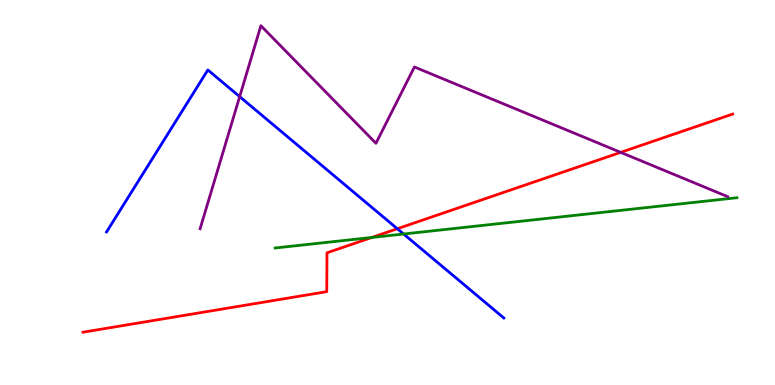[{'lines': ['blue', 'red'], 'intersections': [{'x': 5.13, 'y': 4.06}]}, {'lines': ['green', 'red'], 'intersections': [{'x': 4.8, 'y': 3.83}]}, {'lines': ['purple', 'red'], 'intersections': [{'x': 8.01, 'y': 6.04}]}, {'lines': ['blue', 'green'], 'intersections': [{'x': 5.21, 'y': 3.92}]}, {'lines': ['blue', 'purple'], 'intersections': [{'x': 3.09, 'y': 7.49}]}, {'lines': ['green', 'purple'], 'intersections': []}]